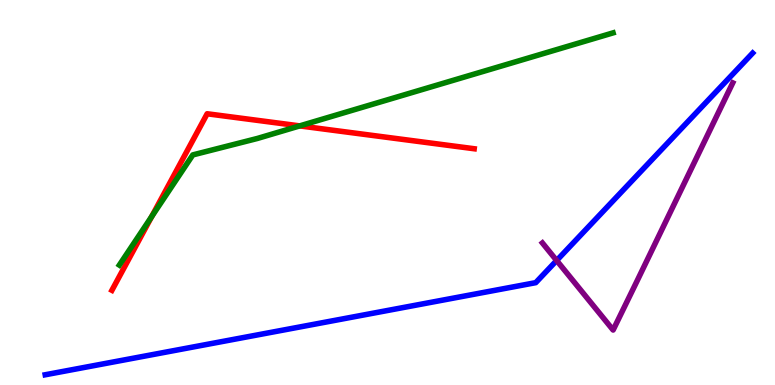[{'lines': ['blue', 'red'], 'intersections': []}, {'lines': ['green', 'red'], 'intersections': [{'x': 1.96, 'y': 4.38}, {'x': 3.87, 'y': 6.73}]}, {'lines': ['purple', 'red'], 'intersections': []}, {'lines': ['blue', 'green'], 'intersections': []}, {'lines': ['blue', 'purple'], 'intersections': [{'x': 7.18, 'y': 3.23}]}, {'lines': ['green', 'purple'], 'intersections': []}]